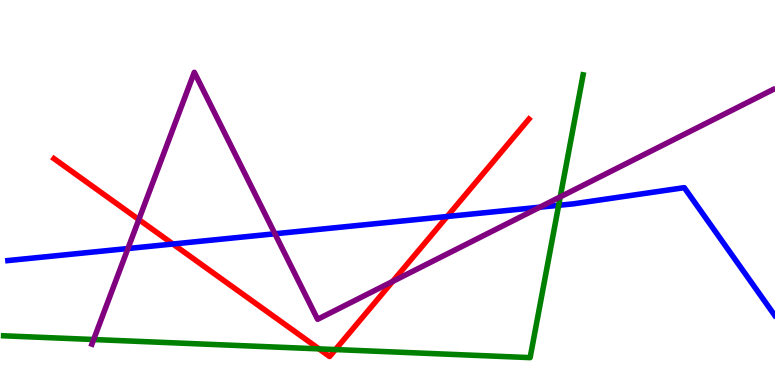[{'lines': ['blue', 'red'], 'intersections': [{'x': 2.23, 'y': 3.66}, {'x': 5.77, 'y': 4.38}]}, {'lines': ['green', 'red'], 'intersections': [{'x': 4.12, 'y': 0.938}, {'x': 4.33, 'y': 0.921}]}, {'lines': ['purple', 'red'], 'intersections': [{'x': 1.79, 'y': 4.3}, {'x': 5.07, 'y': 2.69}]}, {'lines': ['blue', 'green'], 'intersections': [{'x': 7.21, 'y': 4.67}]}, {'lines': ['blue', 'purple'], 'intersections': [{'x': 1.65, 'y': 3.54}, {'x': 3.55, 'y': 3.93}, {'x': 6.97, 'y': 4.62}]}, {'lines': ['green', 'purple'], 'intersections': [{'x': 1.21, 'y': 1.18}, {'x': 7.23, 'y': 4.89}]}]